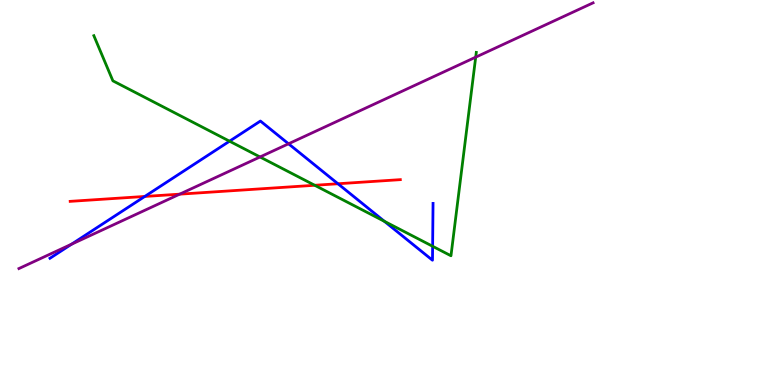[{'lines': ['blue', 'red'], 'intersections': [{'x': 1.87, 'y': 4.9}, {'x': 4.36, 'y': 5.23}]}, {'lines': ['green', 'red'], 'intersections': [{'x': 4.06, 'y': 5.19}]}, {'lines': ['purple', 'red'], 'intersections': [{'x': 2.32, 'y': 4.96}]}, {'lines': ['blue', 'green'], 'intersections': [{'x': 2.96, 'y': 6.33}, {'x': 4.96, 'y': 4.25}, {'x': 5.58, 'y': 3.6}]}, {'lines': ['blue', 'purple'], 'intersections': [{'x': 0.923, 'y': 3.66}, {'x': 3.72, 'y': 6.27}]}, {'lines': ['green', 'purple'], 'intersections': [{'x': 3.36, 'y': 5.92}, {'x': 6.14, 'y': 8.52}]}]